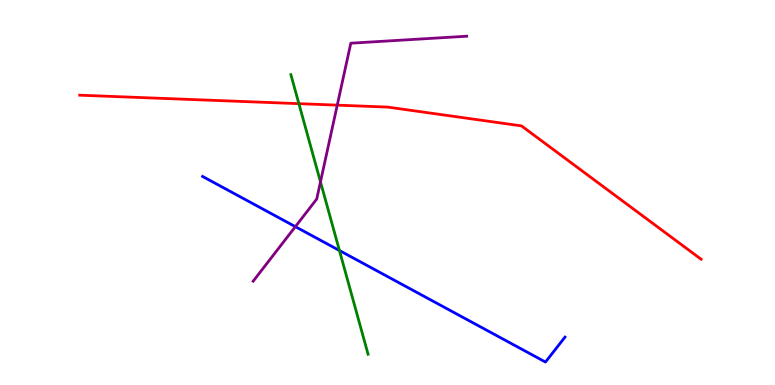[{'lines': ['blue', 'red'], 'intersections': []}, {'lines': ['green', 'red'], 'intersections': [{'x': 3.86, 'y': 7.31}]}, {'lines': ['purple', 'red'], 'intersections': [{'x': 4.35, 'y': 7.27}]}, {'lines': ['blue', 'green'], 'intersections': [{'x': 4.38, 'y': 3.49}]}, {'lines': ['blue', 'purple'], 'intersections': [{'x': 3.81, 'y': 4.11}]}, {'lines': ['green', 'purple'], 'intersections': [{'x': 4.14, 'y': 5.28}]}]